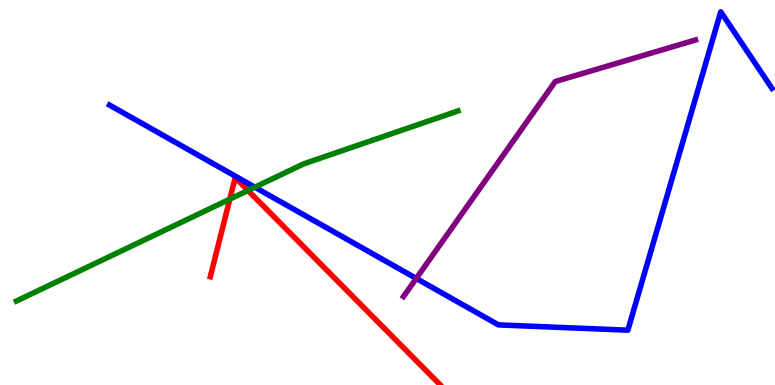[{'lines': ['blue', 'red'], 'intersections': []}, {'lines': ['green', 'red'], 'intersections': [{'x': 2.97, 'y': 4.83}, {'x': 3.2, 'y': 5.05}]}, {'lines': ['purple', 'red'], 'intersections': []}, {'lines': ['blue', 'green'], 'intersections': [{'x': 3.29, 'y': 5.14}]}, {'lines': ['blue', 'purple'], 'intersections': [{'x': 5.37, 'y': 2.77}]}, {'lines': ['green', 'purple'], 'intersections': []}]